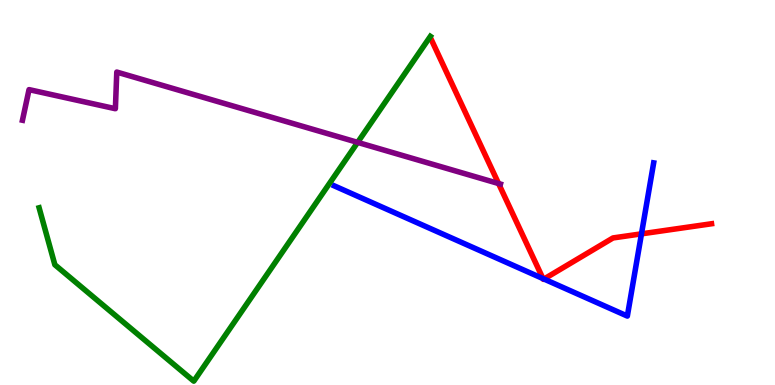[{'lines': ['blue', 'red'], 'intersections': [{'x': 7.01, 'y': 2.76}, {'x': 7.02, 'y': 2.75}, {'x': 8.28, 'y': 3.93}]}, {'lines': ['green', 'red'], 'intersections': []}, {'lines': ['purple', 'red'], 'intersections': [{'x': 6.43, 'y': 5.23}]}, {'lines': ['blue', 'green'], 'intersections': []}, {'lines': ['blue', 'purple'], 'intersections': []}, {'lines': ['green', 'purple'], 'intersections': [{'x': 4.61, 'y': 6.3}]}]